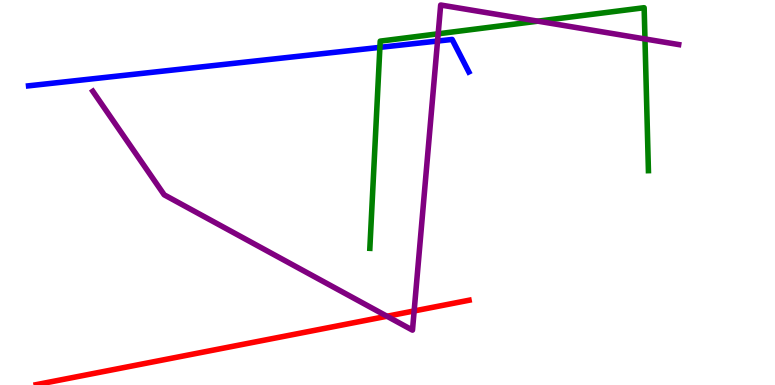[{'lines': ['blue', 'red'], 'intersections': []}, {'lines': ['green', 'red'], 'intersections': []}, {'lines': ['purple', 'red'], 'intersections': [{'x': 4.99, 'y': 1.79}, {'x': 5.34, 'y': 1.92}]}, {'lines': ['blue', 'green'], 'intersections': [{'x': 4.9, 'y': 8.77}]}, {'lines': ['blue', 'purple'], 'intersections': [{'x': 5.65, 'y': 8.93}]}, {'lines': ['green', 'purple'], 'intersections': [{'x': 5.65, 'y': 9.12}, {'x': 6.94, 'y': 9.45}, {'x': 8.32, 'y': 8.99}]}]